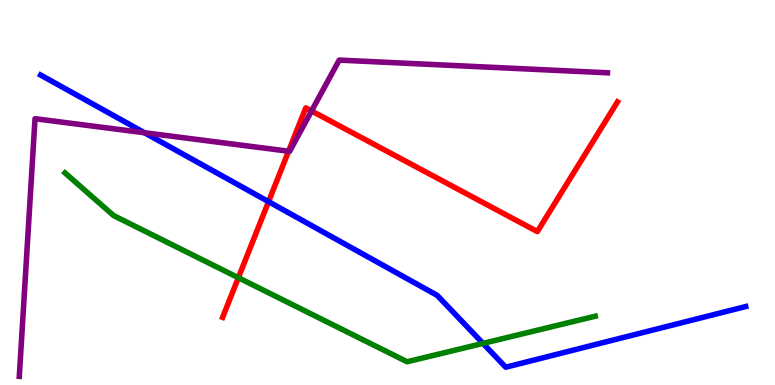[{'lines': ['blue', 'red'], 'intersections': [{'x': 3.47, 'y': 4.76}]}, {'lines': ['green', 'red'], 'intersections': [{'x': 3.08, 'y': 2.79}]}, {'lines': ['purple', 'red'], 'intersections': [{'x': 3.72, 'y': 6.07}, {'x': 4.02, 'y': 7.12}]}, {'lines': ['blue', 'green'], 'intersections': [{'x': 6.23, 'y': 1.08}]}, {'lines': ['blue', 'purple'], 'intersections': [{'x': 1.86, 'y': 6.55}]}, {'lines': ['green', 'purple'], 'intersections': []}]